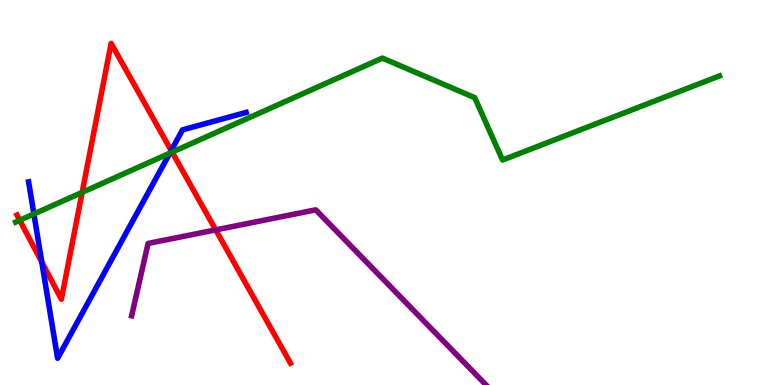[{'lines': ['blue', 'red'], 'intersections': [{'x': 0.539, 'y': 3.19}, {'x': 2.21, 'y': 6.09}]}, {'lines': ['green', 'red'], 'intersections': [{'x': 0.255, 'y': 4.28}, {'x': 1.06, 'y': 5.0}, {'x': 2.22, 'y': 6.05}]}, {'lines': ['purple', 'red'], 'intersections': [{'x': 2.78, 'y': 4.03}]}, {'lines': ['blue', 'green'], 'intersections': [{'x': 0.437, 'y': 4.44}, {'x': 2.19, 'y': 6.02}]}, {'lines': ['blue', 'purple'], 'intersections': []}, {'lines': ['green', 'purple'], 'intersections': []}]